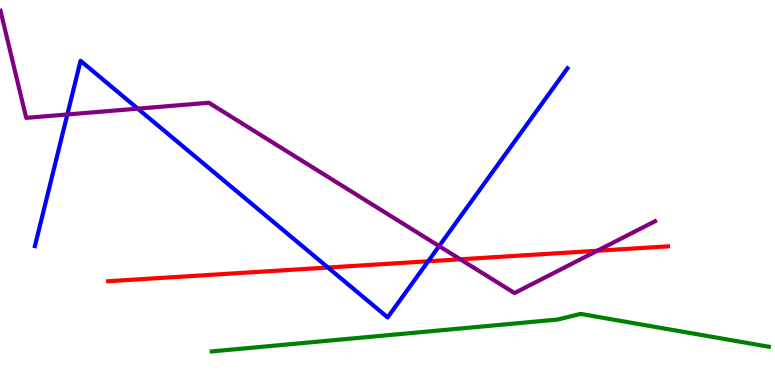[{'lines': ['blue', 'red'], 'intersections': [{'x': 4.23, 'y': 3.05}, {'x': 5.52, 'y': 3.21}]}, {'lines': ['green', 'red'], 'intersections': []}, {'lines': ['purple', 'red'], 'intersections': [{'x': 5.94, 'y': 3.27}, {'x': 7.71, 'y': 3.49}]}, {'lines': ['blue', 'green'], 'intersections': []}, {'lines': ['blue', 'purple'], 'intersections': [{'x': 0.869, 'y': 7.03}, {'x': 1.78, 'y': 7.18}, {'x': 5.67, 'y': 3.61}]}, {'lines': ['green', 'purple'], 'intersections': []}]